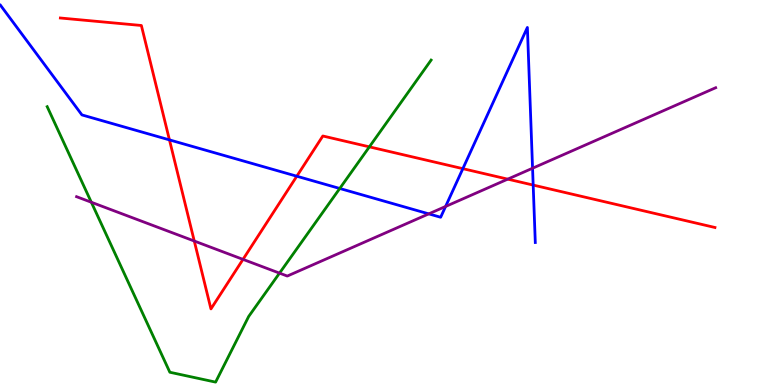[{'lines': ['blue', 'red'], 'intersections': [{'x': 2.19, 'y': 6.37}, {'x': 3.83, 'y': 5.42}, {'x': 5.97, 'y': 5.62}, {'x': 6.88, 'y': 5.19}]}, {'lines': ['green', 'red'], 'intersections': [{'x': 4.77, 'y': 6.19}]}, {'lines': ['purple', 'red'], 'intersections': [{'x': 2.51, 'y': 3.74}, {'x': 3.14, 'y': 3.26}, {'x': 6.55, 'y': 5.35}]}, {'lines': ['blue', 'green'], 'intersections': [{'x': 4.38, 'y': 5.1}]}, {'lines': ['blue', 'purple'], 'intersections': [{'x': 5.53, 'y': 4.45}, {'x': 5.75, 'y': 4.64}, {'x': 6.87, 'y': 5.63}]}, {'lines': ['green', 'purple'], 'intersections': [{'x': 1.18, 'y': 4.75}, {'x': 3.61, 'y': 2.91}]}]